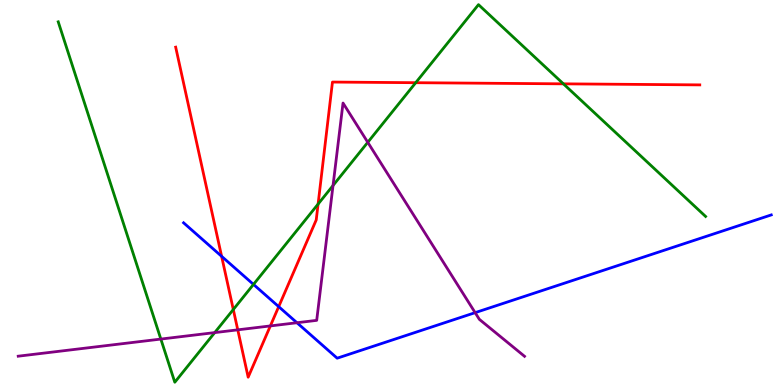[{'lines': ['blue', 'red'], 'intersections': [{'x': 2.86, 'y': 3.34}, {'x': 3.6, 'y': 2.04}]}, {'lines': ['green', 'red'], 'intersections': [{'x': 3.01, 'y': 1.96}, {'x': 4.1, 'y': 4.7}, {'x': 5.36, 'y': 7.85}, {'x': 7.27, 'y': 7.82}]}, {'lines': ['purple', 'red'], 'intersections': [{'x': 3.07, 'y': 1.43}, {'x': 3.49, 'y': 1.53}]}, {'lines': ['blue', 'green'], 'intersections': [{'x': 3.27, 'y': 2.61}]}, {'lines': ['blue', 'purple'], 'intersections': [{'x': 3.83, 'y': 1.62}, {'x': 6.13, 'y': 1.88}]}, {'lines': ['green', 'purple'], 'intersections': [{'x': 2.08, 'y': 1.19}, {'x': 2.77, 'y': 1.36}, {'x': 4.3, 'y': 5.18}, {'x': 4.75, 'y': 6.3}]}]